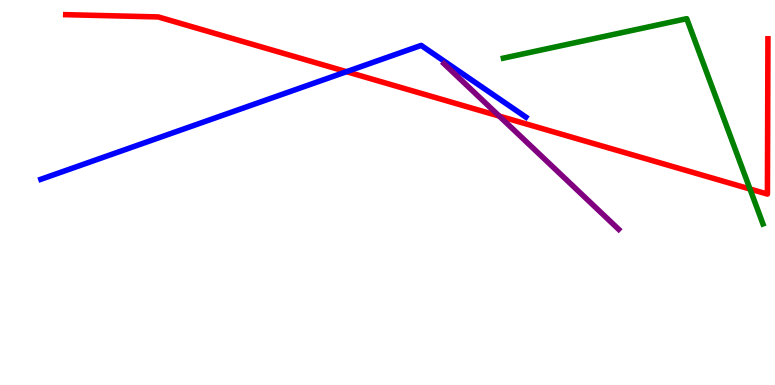[{'lines': ['blue', 'red'], 'intersections': [{'x': 4.47, 'y': 8.14}]}, {'lines': ['green', 'red'], 'intersections': [{'x': 9.68, 'y': 5.09}]}, {'lines': ['purple', 'red'], 'intersections': [{'x': 6.44, 'y': 6.98}]}, {'lines': ['blue', 'green'], 'intersections': []}, {'lines': ['blue', 'purple'], 'intersections': []}, {'lines': ['green', 'purple'], 'intersections': []}]